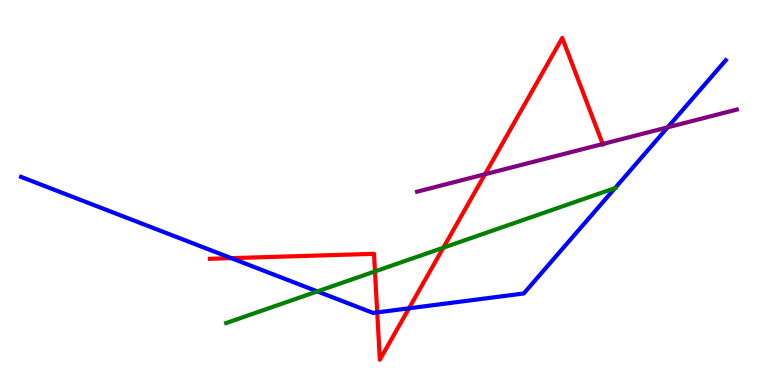[{'lines': ['blue', 'red'], 'intersections': [{'x': 2.98, 'y': 3.29}, {'x': 4.87, 'y': 1.89}, {'x': 5.28, 'y': 1.99}]}, {'lines': ['green', 'red'], 'intersections': [{'x': 4.84, 'y': 2.95}, {'x': 5.72, 'y': 3.57}]}, {'lines': ['purple', 'red'], 'intersections': [{'x': 6.26, 'y': 5.47}, {'x': 7.78, 'y': 6.26}]}, {'lines': ['blue', 'green'], 'intersections': [{'x': 4.09, 'y': 2.43}, {'x': 7.94, 'y': 5.11}]}, {'lines': ['blue', 'purple'], 'intersections': [{'x': 8.62, 'y': 6.69}]}, {'lines': ['green', 'purple'], 'intersections': []}]